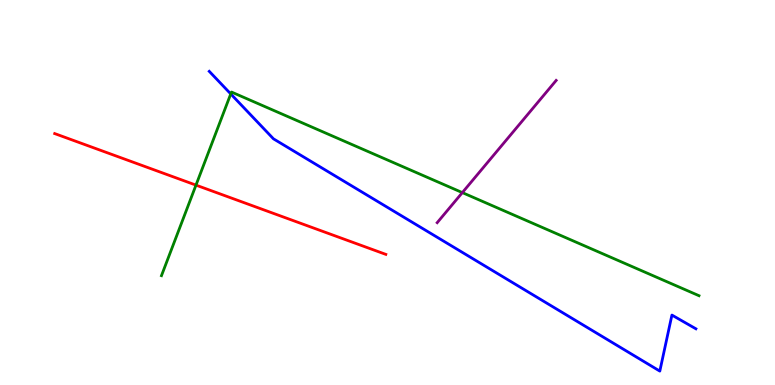[{'lines': ['blue', 'red'], 'intersections': []}, {'lines': ['green', 'red'], 'intersections': [{'x': 2.53, 'y': 5.19}]}, {'lines': ['purple', 'red'], 'intersections': []}, {'lines': ['blue', 'green'], 'intersections': [{'x': 2.98, 'y': 7.56}]}, {'lines': ['blue', 'purple'], 'intersections': []}, {'lines': ['green', 'purple'], 'intersections': [{'x': 5.97, 'y': 5.0}]}]